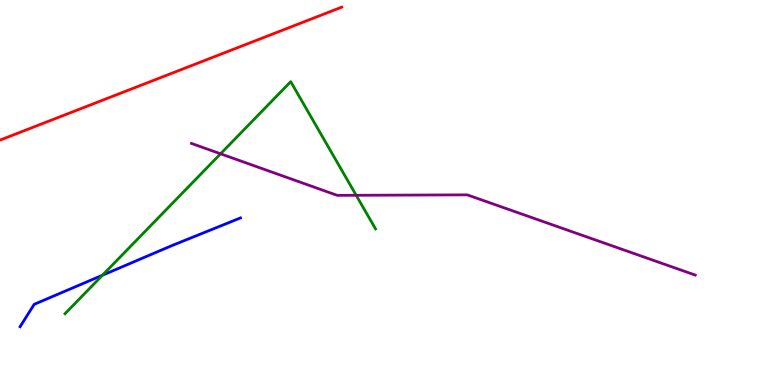[{'lines': ['blue', 'red'], 'intersections': []}, {'lines': ['green', 'red'], 'intersections': []}, {'lines': ['purple', 'red'], 'intersections': []}, {'lines': ['blue', 'green'], 'intersections': [{'x': 1.32, 'y': 2.85}]}, {'lines': ['blue', 'purple'], 'intersections': []}, {'lines': ['green', 'purple'], 'intersections': [{'x': 2.85, 'y': 6.01}, {'x': 4.6, 'y': 4.93}]}]